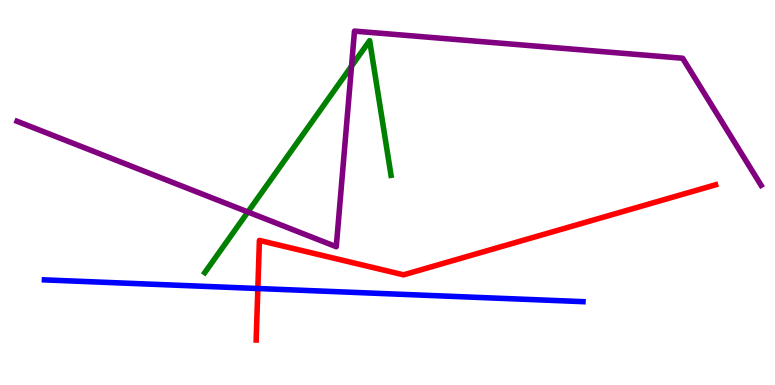[{'lines': ['blue', 'red'], 'intersections': [{'x': 3.33, 'y': 2.51}]}, {'lines': ['green', 'red'], 'intersections': []}, {'lines': ['purple', 'red'], 'intersections': []}, {'lines': ['blue', 'green'], 'intersections': []}, {'lines': ['blue', 'purple'], 'intersections': []}, {'lines': ['green', 'purple'], 'intersections': [{'x': 3.2, 'y': 4.49}, {'x': 4.54, 'y': 8.28}]}]